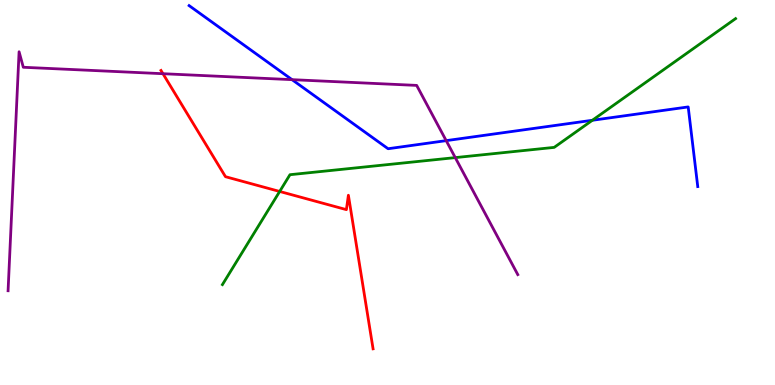[{'lines': ['blue', 'red'], 'intersections': []}, {'lines': ['green', 'red'], 'intersections': [{'x': 3.61, 'y': 5.03}]}, {'lines': ['purple', 'red'], 'intersections': [{'x': 2.1, 'y': 8.09}]}, {'lines': ['blue', 'green'], 'intersections': [{'x': 7.64, 'y': 6.88}]}, {'lines': ['blue', 'purple'], 'intersections': [{'x': 3.77, 'y': 7.93}, {'x': 5.76, 'y': 6.35}]}, {'lines': ['green', 'purple'], 'intersections': [{'x': 5.87, 'y': 5.91}]}]